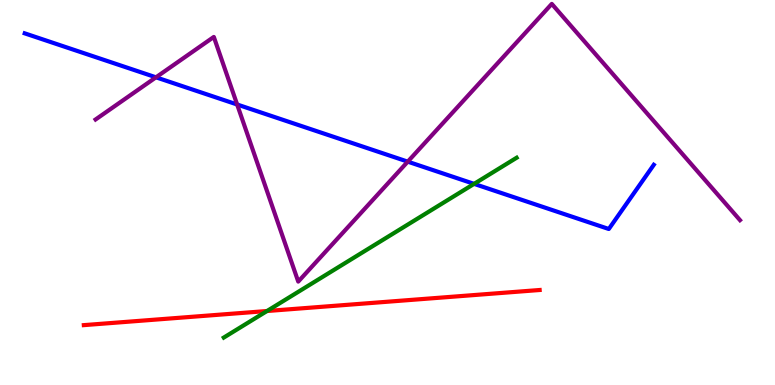[{'lines': ['blue', 'red'], 'intersections': []}, {'lines': ['green', 'red'], 'intersections': [{'x': 3.45, 'y': 1.92}]}, {'lines': ['purple', 'red'], 'intersections': []}, {'lines': ['blue', 'green'], 'intersections': [{'x': 6.12, 'y': 5.22}]}, {'lines': ['blue', 'purple'], 'intersections': [{'x': 2.01, 'y': 7.99}, {'x': 3.06, 'y': 7.29}, {'x': 5.26, 'y': 5.8}]}, {'lines': ['green', 'purple'], 'intersections': []}]